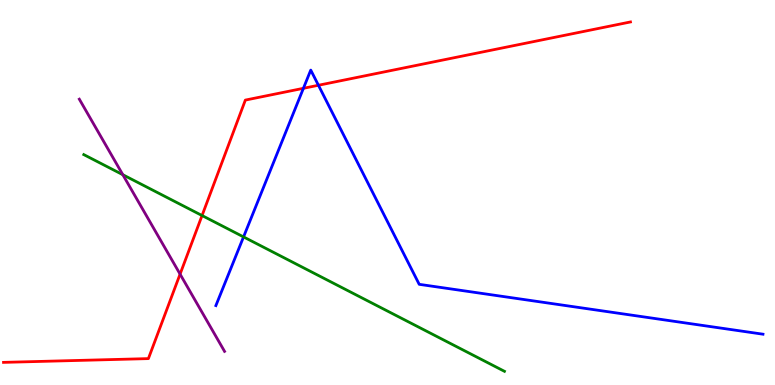[{'lines': ['blue', 'red'], 'intersections': [{'x': 3.92, 'y': 7.71}, {'x': 4.11, 'y': 7.79}]}, {'lines': ['green', 'red'], 'intersections': [{'x': 2.61, 'y': 4.4}]}, {'lines': ['purple', 'red'], 'intersections': [{'x': 2.32, 'y': 2.88}]}, {'lines': ['blue', 'green'], 'intersections': [{'x': 3.14, 'y': 3.85}]}, {'lines': ['blue', 'purple'], 'intersections': []}, {'lines': ['green', 'purple'], 'intersections': [{'x': 1.58, 'y': 5.46}]}]